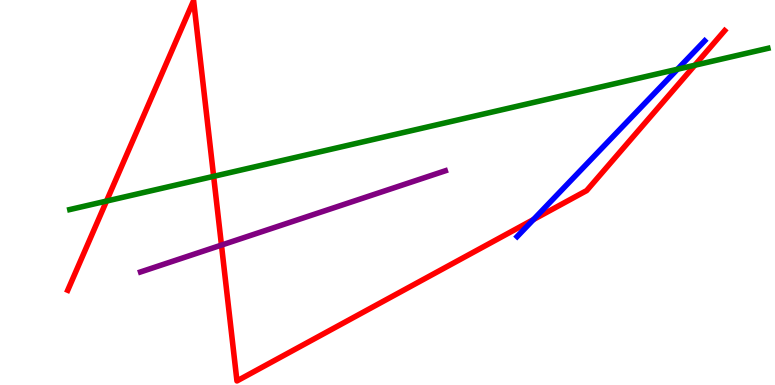[{'lines': ['blue', 'red'], 'intersections': [{'x': 6.88, 'y': 4.3}]}, {'lines': ['green', 'red'], 'intersections': [{'x': 1.37, 'y': 4.78}, {'x': 2.76, 'y': 5.42}, {'x': 8.97, 'y': 8.31}]}, {'lines': ['purple', 'red'], 'intersections': [{'x': 2.86, 'y': 3.63}]}, {'lines': ['blue', 'green'], 'intersections': [{'x': 8.74, 'y': 8.2}]}, {'lines': ['blue', 'purple'], 'intersections': []}, {'lines': ['green', 'purple'], 'intersections': []}]